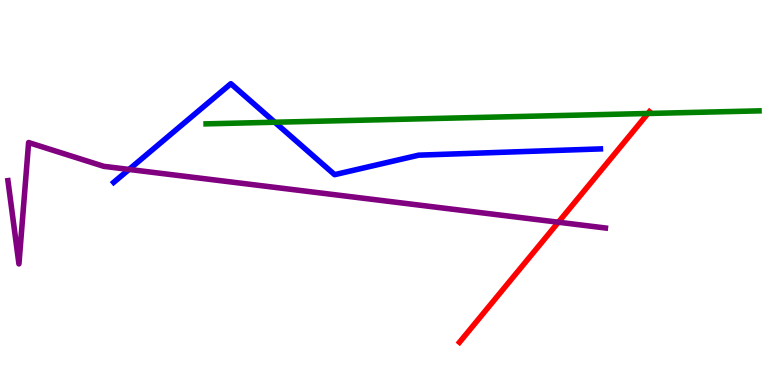[{'lines': ['blue', 'red'], 'intersections': []}, {'lines': ['green', 'red'], 'intersections': [{'x': 8.36, 'y': 7.05}]}, {'lines': ['purple', 'red'], 'intersections': [{'x': 7.2, 'y': 4.23}]}, {'lines': ['blue', 'green'], 'intersections': [{'x': 3.55, 'y': 6.82}]}, {'lines': ['blue', 'purple'], 'intersections': [{'x': 1.67, 'y': 5.6}]}, {'lines': ['green', 'purple'], 'intersections': []}]